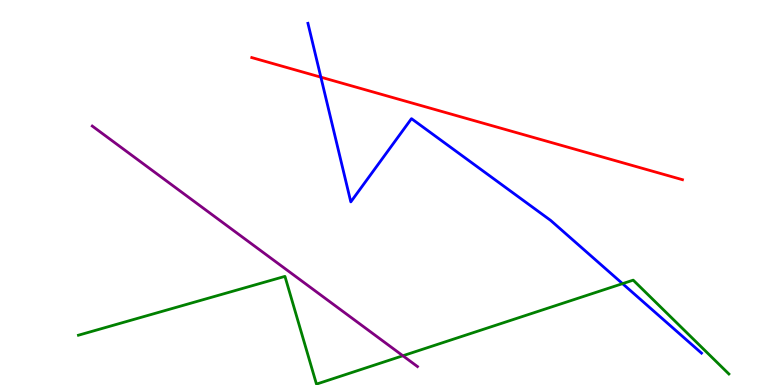[{'lines': ['blue', 'red'], 'intersections': [{'x': 4.14, 'y': 8.0}]}, {'lines': ['green', 'red'], 'intersections': []}, {'lines': ['purple', 'red'], 'intersections': []}, {'lines': ['blue', 'green'], 'intersections': [{'x': 8.03, 'y': 2.63}]}, {'lines': ['blue', 'purple'], 'intersections': []}, {'lines': ['green', 'purple'], 'intersections': [{'x': 5.2, 'y': 0.76}]}]